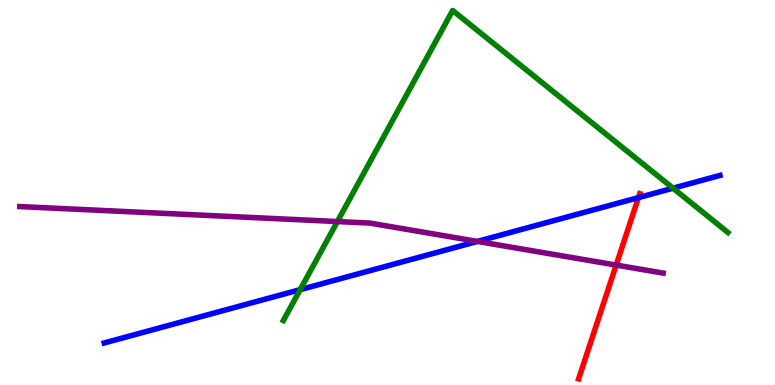[{'lines': ['blue', 'red'], 'intersections': [{'x': 8.24, 'y': 4.87}]}, {'lines': ['green', 'red'], 'intersections': []}, {'lines': ['purple', 'red'], 'intersections': [{'x': 7.95, 'y': 3.11}]}, {'lines': ['blue', 'green'], 'intersections': [{'x': 3.87, 'y': 2.48}, {'x': 8.68, 'y': 5.11}]}, {'lines': ['blue', 'purple'], 'intersections': [{'x': 6.16, 'y': 3.73}]}, {'lines': ['green', 'purple'], 'intersections': [{'x': 4.35, 'y': 4.25}]}]